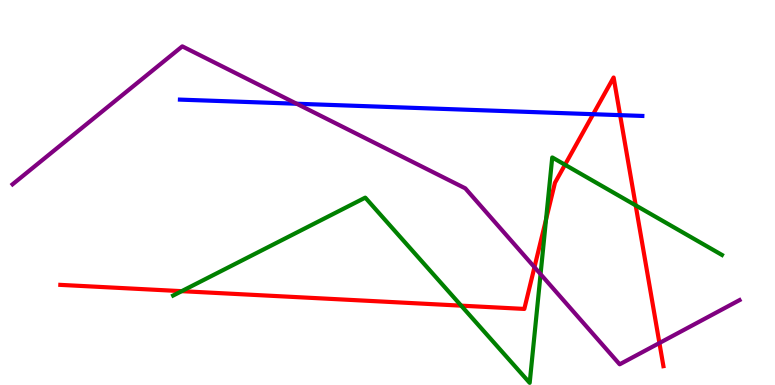[{'lines': ['blue', 'red'], 'intersections': [{'x': 7.65, 'y': 7.03}, {'x': 8.0, 'y': 7.01}]}, {'lines': ['green', 'red'], 'intersections': [{'x': 2.34, 'y': 2.44}, {'x': 5.95, 'y': 2.06}, {'x': 7.05, 'y': 4.3}, {'x': 7.29, 'y': 5.72}, {'x': 8.2, 'y': 4.67}]}, {'lines': ['purple', 'red'], 'intersections': [{'x': 6.9, 'y': 3.06}, {'x': 8.51, 'y': 1.09}]}, {'lines': ['blue', 'green'], 'intersections': []}, {'lines': ['blue', 'purple'], 'intersections': [{'x': 3.83, 'y': 7.31}]}, {'lines': ['green', 'purple'], 'intersections': [{'x': 6.98, 'y': 2.88}]}]